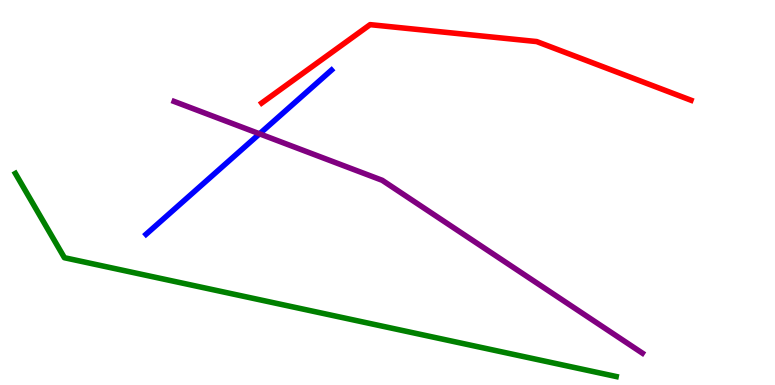[{'lines': ['blue', 'red'], 'intersections': []}, {'lines': ['green', 'red'], 'intersections': []}, {'lines': ['purple', 'red'], 'intersections': []}, {'lines': ['blue', 'green'], 'intersections': []}, {'lines': ['blue', 'purple'], 'intersections': [{'x': 3.35, 'y': 6.52}]}, {'lines': ['green', 'purple'], 'intersections': []}]